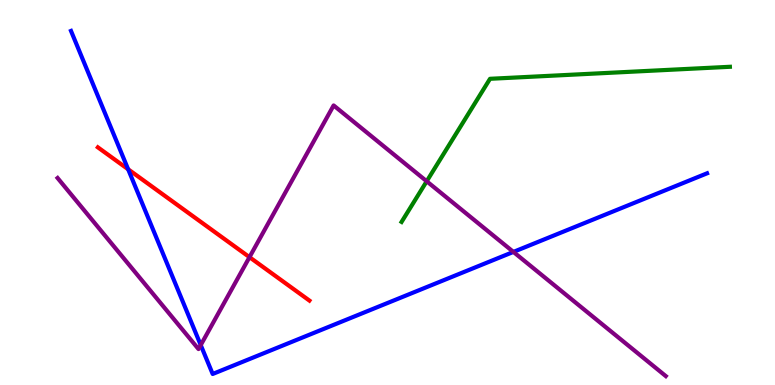[{'lines': ['blue', 'red'], 'intersections': [{'x': 1.65, 'y': 5.6}]}, {'lines': ['green', 'red'], 'intersections': []}, {'lines': ['purple', 'red'], 'intersections': [{'x': 3.22, 'y': 3.32}]}, {'lines': ['blue', 'green'], 'intersections': []}, {'lines': ['blue', 'purple'], 'intersections': [{'x': 2.59, 'y': 1.04}, {'x': 6.62, 'y': 3.46}]}, {'lines': ['green', 'purple'], 'intersections': [{'x': 5.51, 'y': 5.29}]}]